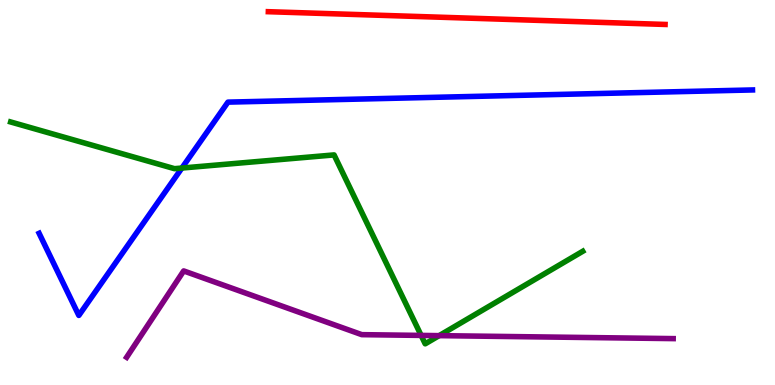[{'lines': ['blue', 'red'], 'intersections': []}, {'lines': ['green', 'red'], 'intersections': []}, {'lines': ['purple', 'red'], 'intersections': []}, {'lines': ['blue', 'green'], 'intersections': [{'x': 2.35, 'y': 5.64}]}, {'lines': ['blue', 'purple'], 'intersections': []}, {'lines': ['green', 'purple'], 'intersections': [{'x': 5.43, 'y': 1.29}, {'x': 5.67, 'y': 1.28}]}]